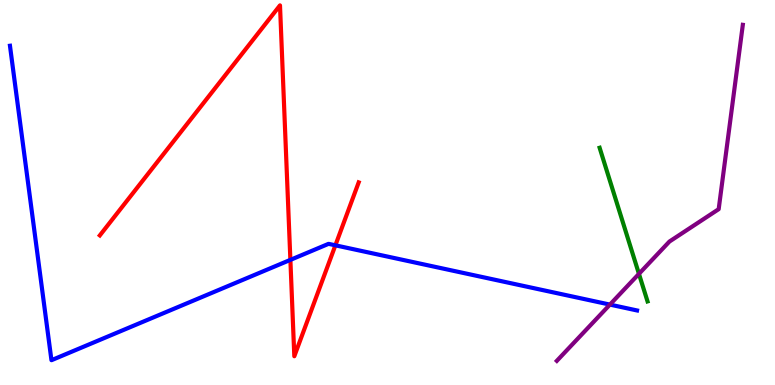[{'lines': ['blue', 'red'], 'intersections': [{'x': 3.75, 'y': 3.25}, {'x': 4.33, 'y': 3.63}]}, {'lines': ['green', 'red'], 'intersections': []}, {'lines': ['purple', 'red'], 'intersections': []}, {'lines': ['blue', 'green'], 'intersections': []}, {'lines': ['blue', 'purple'], 'intersections': [{'x': 7.87, 'y': 2.09}]}, {'lines': ['green', 'purple'], 'intersections': [{'x': 8.24, 'y': 2.89}]}]